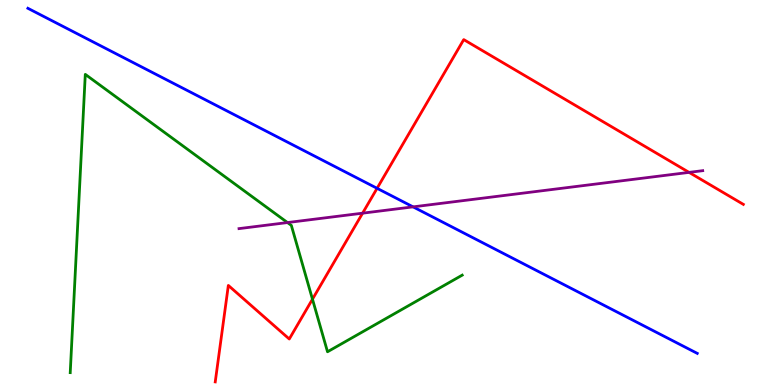[{'lines': ['blue', 'red'], 'intersections': [{'x': 4.87, 'y': 5.11}]}, {'lines': ['green', 'red'], 'intersections': [{'x': 4.03, 'y': 2.23}]}, {'lines': ['purple', 'red'], 'intersections': [{'x': 4.68, 'y': 4.46}, {'x': 8.89, 'y': 5.52}]}, {'lines': ['blue', 'green'], 'intersections': []}, {'lines': ['blue', 'purple'], 'intersections': [{'x': 5.33, 'y': 4.63}]}, {'lines': ['green', 'purple'], 'intersections': [{'x': 3.71, 'y': 4.22}]}]